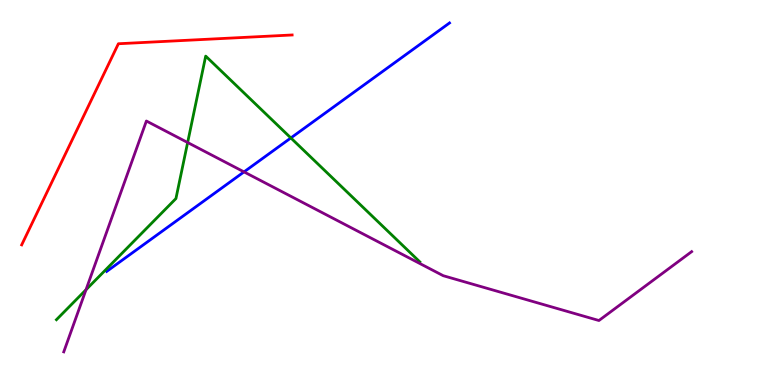[{'lines': ['blue', 'red'], 'intersections': []}, {'lines': ['green', 'red'], 'intersections': []}, {'lines': ['purple', 'red'], 'intersections': []}, {'lines': ['blue', 'green'], 'intersections': [{'x': 3.75, 'y': 6.42}]}, {'lines': ['blue', 'purple'], 'intersections': [{'x': 3.15, 'y': 5.54}]}, {'lines': ['green', 'purple'], 'intersections': [{'x': 1.11, 'y': 2.47}, {'x': 2.42, 'y': 6.3}]}]